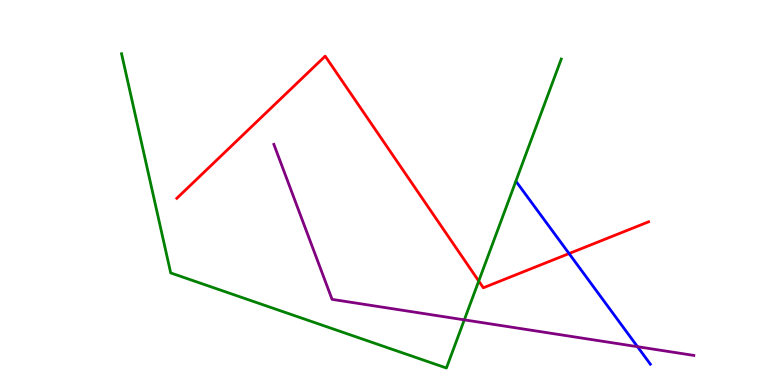[{'lines': ['blue', 'red'], 'intersections': [{'x': 7.34, 'y': 3.41}]}, {'lines': ['green', 'red'], 'intersections': [{'x': 6.18, 'y': 2.7}]}, {'lines': ['purple', 'red'], 'intersections': []}, {'lines': ['blue', 'green'], 'intersections': []}, {'lines': ['blue', 'purple'], 'intersections': [{'x': 8.23, 'y': 0.995}]}, {'lines': ['green', 'purple'], 'intersections': [{'x': 5.99, 'y': 1.69}]}]